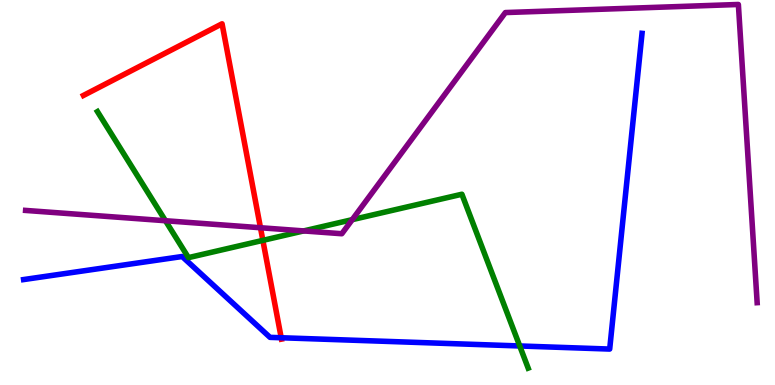[{'lines': ['blue', 'red'], 'intersections': [{'x': 3.63, 'y': 1.23}]}, {'lines': ['green', 'red'], 'intersections': [{'x': 3.39, 'y': 3.76}]}, {'lines': ['purple', 'red'], 'intersections': [{'x': 3.36, 'y': 4.08}]}, {'lines': ['blue', 'green'], 'intersections': [{'x': 6.71, 'y': 1.01}]}, {'lines': ['blue', 'purple'], 'intersections': []}, {'lines': ['green', 'purple'], 'intersections': [{'x': 2.13, 'y': 4.27}, {'x': 3.92, 'y': 4.0}, {'x': 4.54, 'y': 4.29}]}]